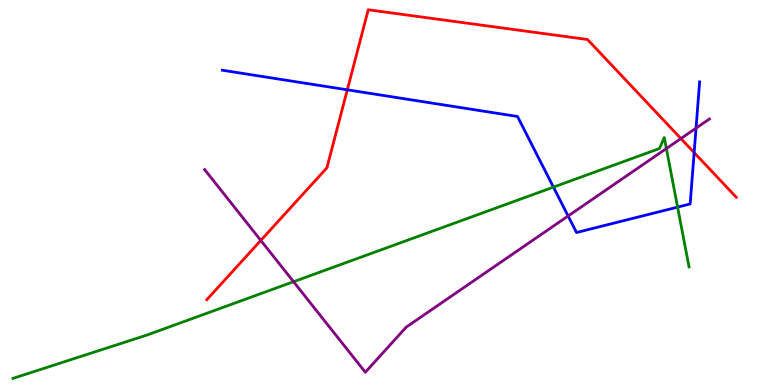[{'lines': ['blue', 'red'], 'intersections': [{'x': 4.48, 'y': 7.67}, {'x': 8.96, 'y': 6.04}]}, {'lines': ['green', 'red'], 'intersections': []}, {'lines': ['purple', 'red'], 'intersections': [{'x': 3.37, 'y': 3.76}, {'x': 8.79, 'y': 6.4}]}, {'lines': ['blue', 'green'], 'intersections': [{'x': 7.14, 'y': 5.14}, {'x': 8.74, 'y': 4.62}]}, {'lines': ['blue', 'purple'], 'intersections': [{'x': 7.33, 'y': 4.39}, {'x': 8.98, 'y': 6.67}]}, {'lines': ['green', 'purple'], 'intersections': [{'x': 3.79, 'y': 2.68}, {'x': 8.6, 'y': 6.14}]}]